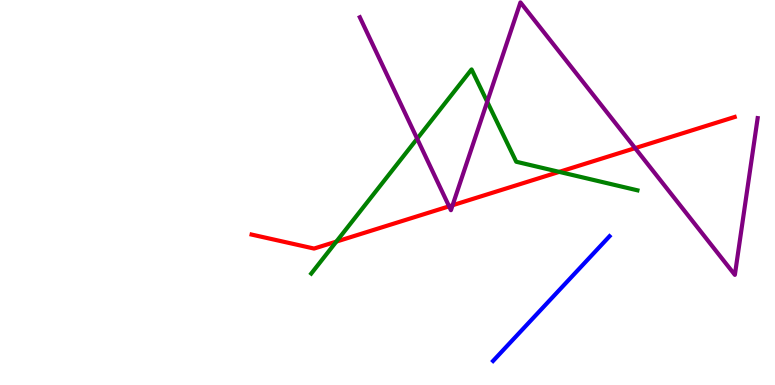[{'lines': ['blue', 'red'], 'intersections': []}, {'lines': ['green', 'red'], 'intersections': [{'x': 4.34, 'y': 3.73}, {'x': 7.22, 'y': 5.54}]}, {'lines': ['purple', 'red'], 'intersections': [{'x': 5.79, 'y': 4.64}, {'x': 5.84, 'y': 4.67}, {'x': 8.2, 'y': 6.15}]}, {'lines': ['blue', 'green'], 'intersections': []}, {'lines': ['blue', 'purple'], 'intersections': []}, {'lines': ['green', 'purple'], 'intersections': [{'x': 5.38, 'y': 6.4}, {'x': 6.29, 'y': 7.36}]}]